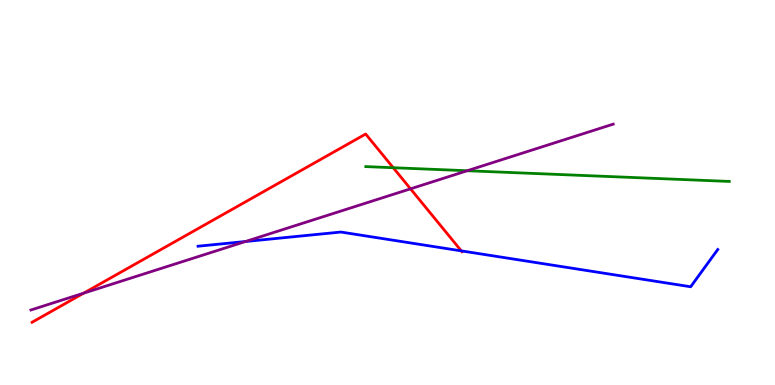[{'lines': ['blue', 'red'], 'intersections': [{'x': 5.95, 'y': 3.48}]}, {'lines': ['green', 'red'], 'intersections': [{'x': 5.07, 'y': 5.64}]}, {'lines': ['purple', 'red'], 'intersections': [{'x': 1.08, 'y': 2.39}, {'x': 5.3, 'y': 5.1}]}, {'lines': ['blue', 'green'], 'intersections': []}, {'lines': ['blue', 'purple'], 'intersections': [{'x': 3.17, 'y': 3.73}]}, {'lines': ['green', 'purple'], 'intersections': [{'x': 6.03, 'y': 5.57}]}]